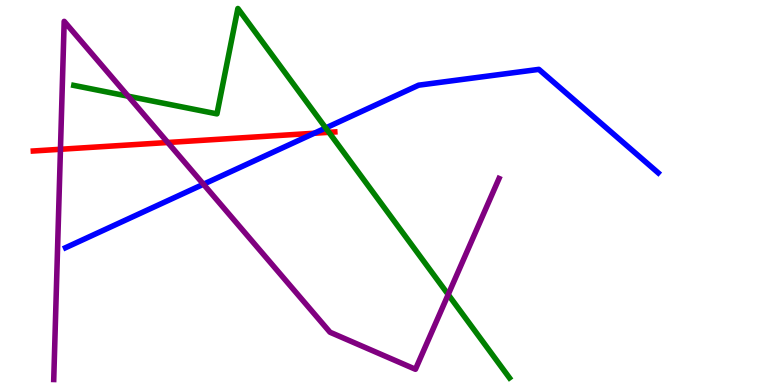[{'lines': ['blue', 'red'], 'intersections': [{'x': 4.05, 'y': 6.54}]}, {'lines': ['green', 'red'], 'intersections': [{'x': 4.24, 'y': 6.56}]}, {'lines': ['purple', 'red'], 'intersections': [{'x': 0.78, 'y': 6.12}, {'x': 2.16, 'y': 6.3}]}, {'lines': ['blue', 'green'], 'intersections': [{'x': 4.2, 'y': 6.68}]}, {'lines': ['blue', 'purple'], 'intersections': [{'x': 2.63, 'y': 5.21}]}, {'lines': ['green', 'purple'], 'intersections': [{'x': 1.65, 'y': 7.5}, {'x': 5.78, 'y': 2.35}]}]